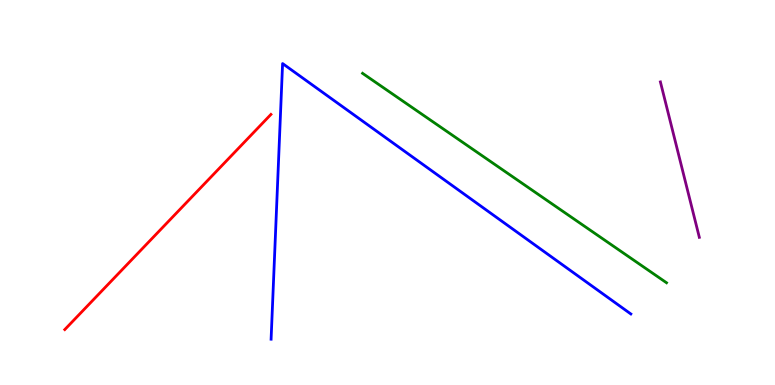[{'lines': ['blue', 'red'], 'intersections': []}, {'lines': ['green', 'red'], 'intersections': []}, {'lines': ['purple', 'red'], 'intersections': []}, {'lines': ['blue', 'green'], 'intersections': []}, {'lines': ['blue', 'purple'], 'intersections': []}, {'lines': ['green', 'purple'], 'intersections': []}]